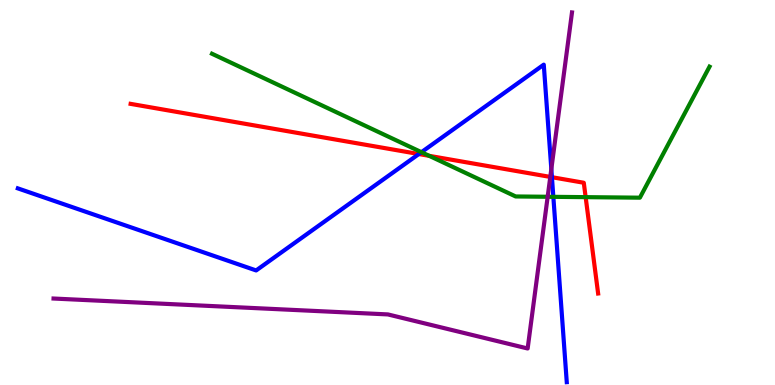[{'lines': ['blue', 'red'], 'intersections': [{'x': 5.4, 'y': 6.0}, {'x': 7.12, 'y': 5.4}]}, {'lines': ['green', 'red'], 'intersections': [{'x': 5.54, 'y': 5.95}, {'x': 7.56, 'y': 4.88}]}, {'lines': ['purple', 'red'], 'intersections': [{'x': 7.1, 'y': 5.4}]}, {'lines': ['blue', 'green'], 'intersections': [{'x': 5.44, 'y': 6.05}, {'x': 7.14, 'y': 4.89}]}, {'lines': ['blue', 'purple'], 'intersections': [{'x': 7.11, 'y': 5.61}]}, {'lines': ['green', 'purple'], 'intersections': [{'x': 7.07, 'y': 4.89}]}]